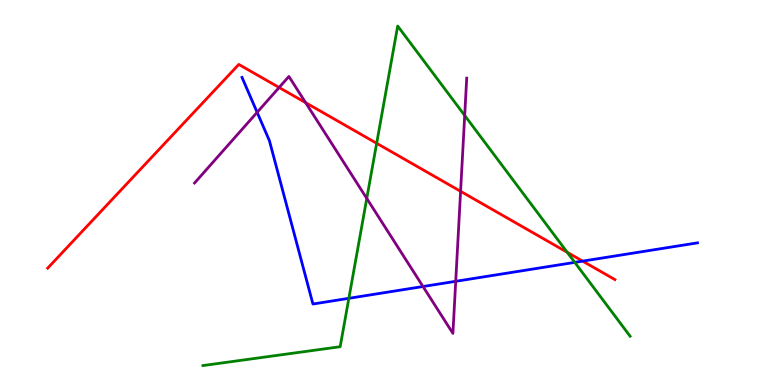[{'lines': ['blue', 'red'], 'intersections': [{'x': 7.52, 'y': 3.22}]}, {'lines': ['green', 'red'], 'intersections': [{'x': 4.86, 'y': 6.28}, {'x': 7.32, 'y': 3.45}]}, {'lines': ['purple', 'red'], 'intersections': [{'x': 3.6, 'y': 7.73}, {'x': 3.94, 'y': 7.33}, {'x': 5.94, 'y': 5.03}]}, {'lines': ['blue', 'green'], 'intersections': [{'x': 4.5, 'y': 2.25}, {'x': 7.42, 'y': 3.18}]}, {'lines': ['blue', 'purple'], 'intersections': [{'x': 3.32, 'y': 7.08}, {'x': 5.46, 'y': 2.56}, {'x': 5.88, 'y': 2.69}]}, {'lines': ['green', 'purple'], 'intersections': [{'x': 4.73, 'y': 4.85}, {'x': 6.0, 'y': 7.0}]}]